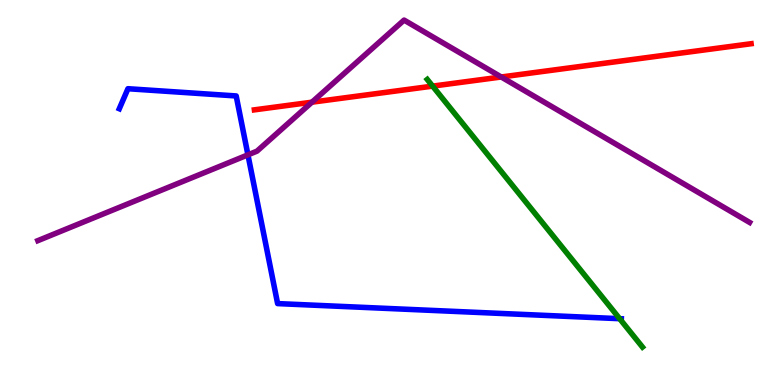[{'lines': ['blue', 'red'], 'intersections': []}, {'lines': ['green', 'red'], 'intersections': [{'x': 5.58, 'y': 7.76}]}, {'lines': ['purple', 'red'], 'intersections': [{'x': 4.03, 'y': 7.35}, {'x': 6.47, 'y': 8.0}]}, {'lines': ['blue', 'green'], 'intersections': [{'x': 8.0, 'y': 1.72}]}, {'lines': ['blue', 'purple'], 'intersections': [{'x': 3.2, 'y': 5.98}]}, {'lines': ['green', 'purple'], 'intersections': []}]